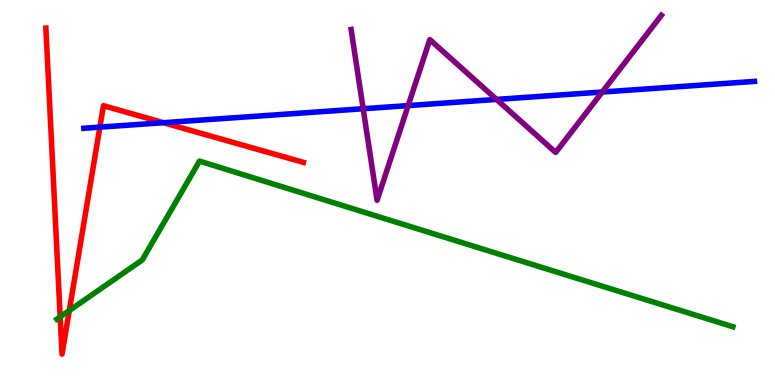[{'lines': ['blue', 'red'], 'intersections': [{'x': 1.29, 'y': 6.7}, {'x': 2.11, 'y': 6.81}]}, {'lines': ['green', 'red'], 'intersections': [{'x': 0.776, 'y': 1.77}, {'x': 0.894, 'y': 1.93}]}, {'lines': ['purple', 'red'], 'intersections': []}, {'lines': ['blue', 'green'], 'intersections': []}, {'lines': ['blue', 'purple'], 'intersections': [{'x': 4.69, 'y': 7.18}, {'x': 5.27, 'y': 7.26}, {'x': 6.41, 'y': 7.42}, {'x': 7.77, 'y': 7.61}]}, {'lines': ['green', 'purple'], 'intersections': []}]